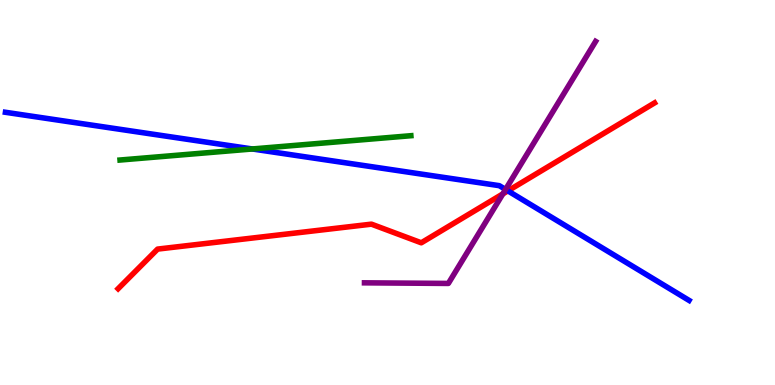[{'lines': ['blue', 'red'], 'intersections': [{'x': 6.55, 'y': 5.04}]}, {'lines': ['green', 'red'], 'intersections': []}, {'lines': ['purple', 'red'], 'intersections': [{'x': 6.49, 'y': 4.96}]}, {'lines': ['blue', 'green'], 'intersections': [{'x': 3.26, 'y': 6.13}]}, {'lines': ['blue', 'purple'], 'intersections': [{'x': 6.52, 'y': 5.08}]}, {'lines': ['green', 'purple'], 'intersections': []}]